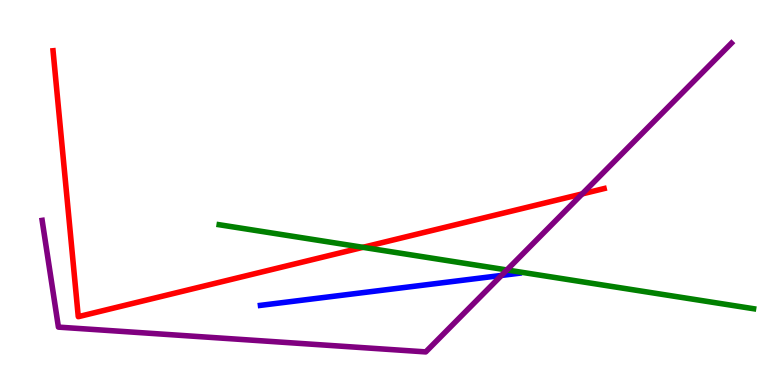[{'lines': ['blue', 'red'], 'intersections': []}, {'lines': ['green', 'red'], 'intersections': [{'x': 4.68, 'y': 3.58}]}, {'lines': ['purple', 'red'], 'intersections': [{'x': 7.51, 'y': 4.96}]}, {'lines': ['blue', 'green'], 'intersections': []}, {'lines': ['blue', 'purple'], 'intersections': [{'x': 6.47, 'y': 2.85}]}, {'lines': ['green', 'purple'], 'intersections': [{'x': 6.54, 'y': 2.99}]}]